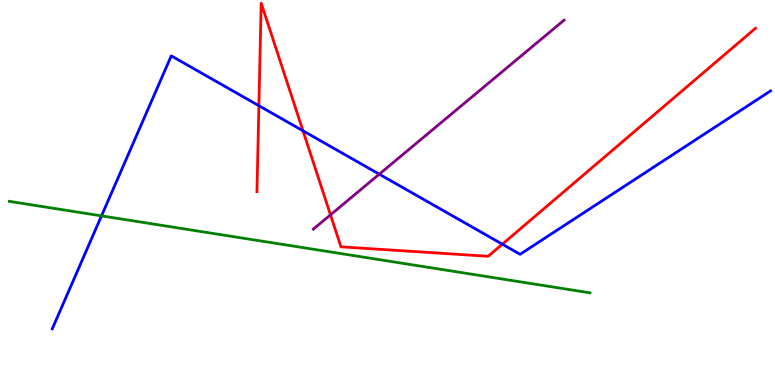[{'lines': ['blue', 'red'], 'intersections': [{'x': 3.34, 'y': 7.25}, {'x': 3.91, 'y': 6.6}, {'x': 6.48, 'y': 3.66}]}, {'lines': ['green', 'red'], 'intersections': []}, {'lines': ['purple', 'red'], 'intersections': [{'x': 4.26, 'y': 4.42}]}, {'lines': ['blue', 'green'], 'intersections': [{'x': 1.31, 'y': 4.39}]}, {'lines': ['blue', 'purple'], 'intersections': [{'x': 4.89, 'y': 5.48}]}, {'lines': ['green', 'purple'], 'intersections': []}]